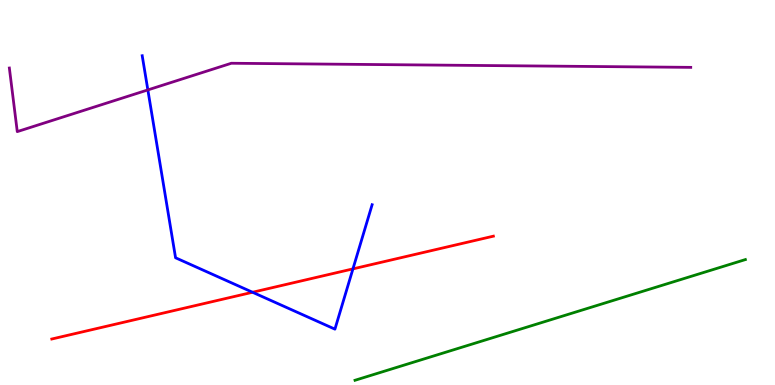[{'lines': ['blue', 'red'], 'intersections': [{'x': 3.26, 'y': 2.41}, {'x': 4.55, 'y': 3.02}]}, {'lines': ['green', 'red'], 'intersections': []}, {'lines': ['purple', 'red'], 'intersections': []}, {'lines': ['blue', 'green'], 'intersections': []}, {'lines': ['blue', 'purple'], 'intersections': [{'x': 1.91, 'y': 7.66}]}, {'lines': ['green', 'purple'], 'intersections': []}]